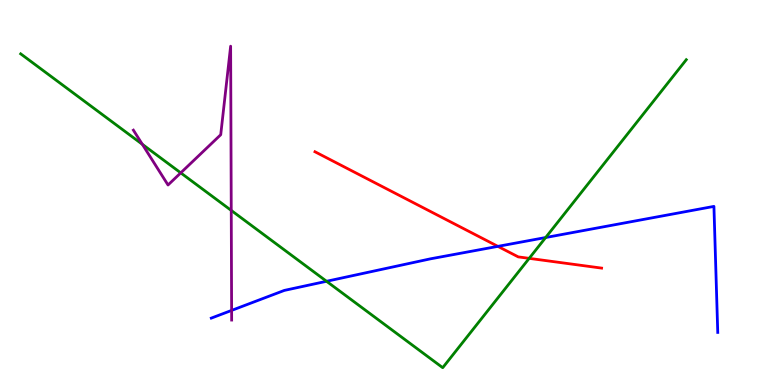[{'lines': ['blue', 'red'], 'intersections': [{'x': 6.42, 'y': 3.6}]}, {'lines': ['green', 'red'], 'intersections': [{'x': 6.83, 'y': 3.29}]}, {'lines': ['purple', 'red'], 'intersections': []}, {'lines': ['blue', 'green'], 'intersections': [{'x': 4.21, 'y': 2.69}, {'x': 7.04, 'y': 3.83}]}, {'lines': ['blue', 'purple'], 'intersections': [{'x': 2.99, 'y': 1.94}]}, {'lines': ['green', 'purple'], 'intersections': [{'x': 1.84, 'y': 6.25}, {'x': 2.33, 'y': 5.51}, {'x': 2.98, 'y': 4.53}]}]